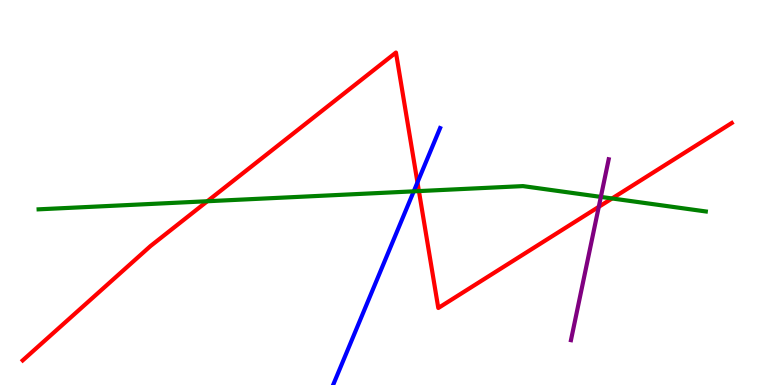[{'lines': ['blue', 'red'], 'intersections': [{'x': 5.39, 'y': 5.26}]}, {'lines': ['green', 'red'], 'intersections': [{'x': 2.68, 'y': 4.77}, {'x': 5.41, 'y': 5.04}, {'x': 7.9, 'y': 4.85}]}, {'lines': ['purple', 'red'], 'intersections': [{'x': 7.73, 'y': 4.63}]}, {'lines': ['blue', 'green'], 'intersections': [{'x': 5.34, 'y': 5.03}]}, {'lines': ['blue', 'purple'], 'intersections': []}, {'lines': ['green', 'purple'], 'intersections': [{'x': 7.75, 'y': 4.89}]}]